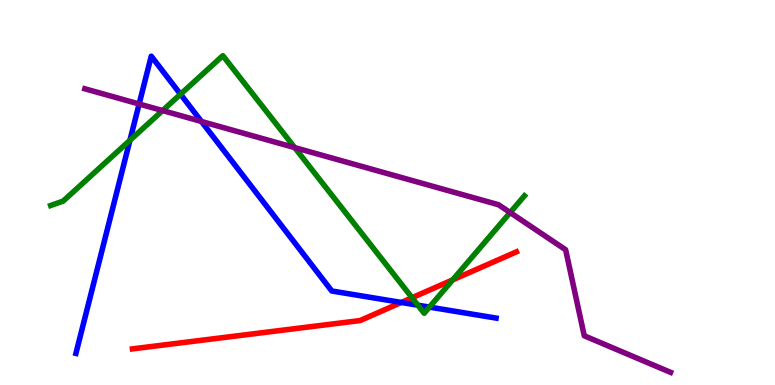[{'lines': ['blue', 'red'], 'intersections': [{'x': 5.18, 'y': 2.14}]}, {'lines': ['green', 'red'], 'intersections': [{'x': 5.32, 'y': 2.27}, {'x': 5.84, 'y': 2.73}]}, {'lines': ['purple', 'red'], 'intersections': []}, {'lines': ['blue', 'green'], 'intersections': [{'x': 1.68, 'y': 6.36}, {'x': 2.33, 'y': 7.55}, {'x': 5.39, 'y': 2.07}, {'x': 5.54, 'y': 2.02}]}, {'lines': ['blue', 'purple'], 'intersections': [{'x': 1.8, 'y': 7.3}, {'x': 2.6, 'y': 6.84}]}, {'lines': ['green', 'purple'], 'intersections': [{'x': 2.1, 'y': 7.13}, {'x': 3.8, 'y': 6.17}, {'x': 6.58, 'y': 4.48}]}]